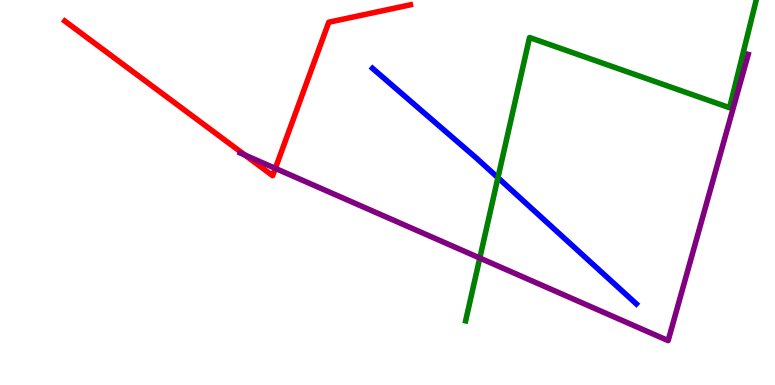[{'lines': ['blue', 'red'], 'intersections': []}, {'lines': ['green', 'red'], 'intersections': []}, {'lines': ['purple', 'red'], 'intersections': [{'x': 3.16, 'y': 5.97}, {'x': 3.55, 'y': 5.63}]}, {'lines': ['blue', 'green'], 'intersections': [{'x': 6.42, 'y': 5.38}]}, {'lines': ['blue', 'purple'], 'intersections': []}, {'lines': ['green', 'purple'], 'intersections': [{'x': 6.19, 'y': 3.3}]}]